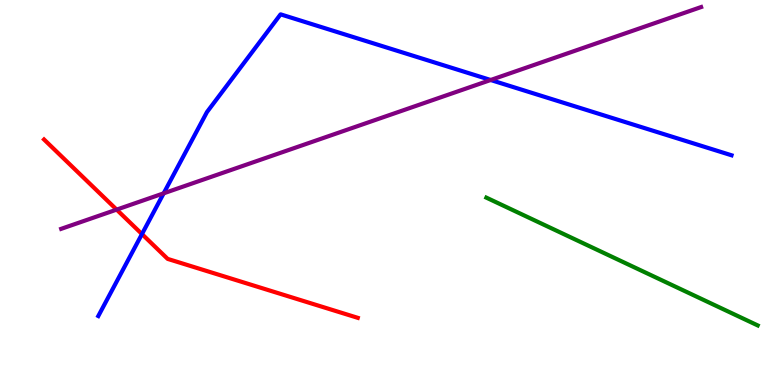[{'lines': ['blue', 'red'], 'intersections': [{'x': 1.83, 'y': 3.92}]}, {'lines': ['green', 'red'], 'intersections': []}, {'lines': ['purple', 'red'], 'intersections': [{'x': 1.51, 'y': 4.56}]}, {'lines': ['blue', 'green'], 'intersections': []}, {'lines': ['blue', 'purple'], 'intersections': [{'x': 2.11, 'y': 4.98}, {'x': 6.33, 'y': 7.92}]}, {'lines': ['green', 'purple'], 'intersections': []}]